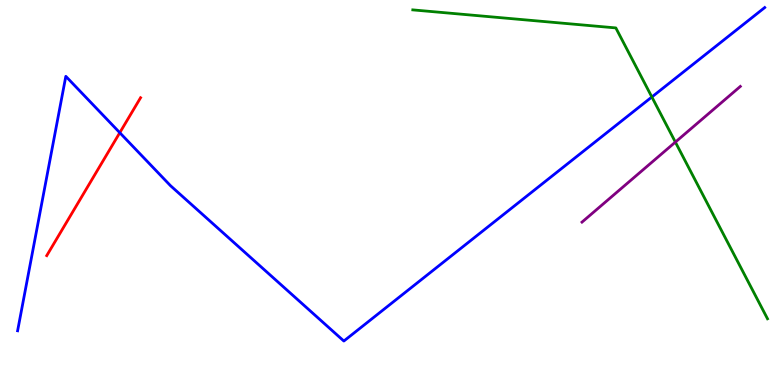[{'lines': ['blue', 'red'], 'intersections': [{'x': 1.55, 'y': 6.55}]}, {'lines': ['green', 'red'], 'intersections': []}, {'lines': ['purple', 'red'], 'intersections': []}, {'lines': ['blue', 'green'], 'intersections': [{'x': 8.41, 'y': 7.48}]}, {'lines': ['blue', 'purple'], 'intersections': []}, {'lines': ['green', 'purple'], 'intersections': [{'x': 8.71, 'y': 6.31}]}]